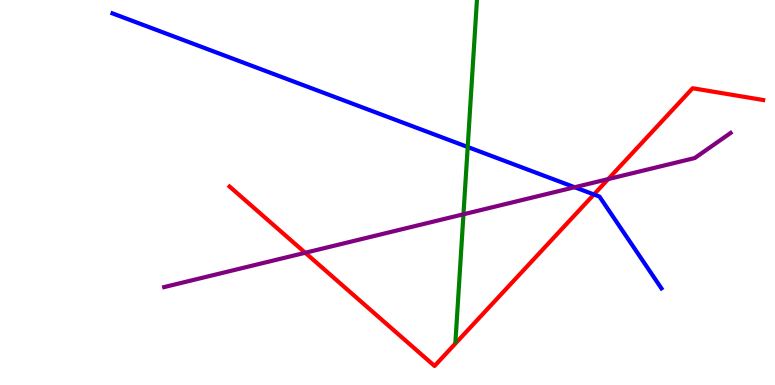[{'lines': ['blue', 'red'], 'intersections': [{'x': 7.66, 'y': 4.95}]}, {'lines': ['green', 'red'], 'intersections': []}, {'lines': ['purple', 'red'], 'intersections': [{'x': 3.94, 'y': 3.43}, {'x': 7.85, 'y': 5.35}]}, {'lines': ['blue', 'green'], 'intersections': [{'x': 6.03, 'y': 6.18}]}, {'lines': ['blue', 'purple'], 'intersections': [{'x': 7.42, 'y': 5.14}]}, {'lines': ['green', 'purple'], 'intersections': [{'x': 5.98, 'y': 4.43}]}]